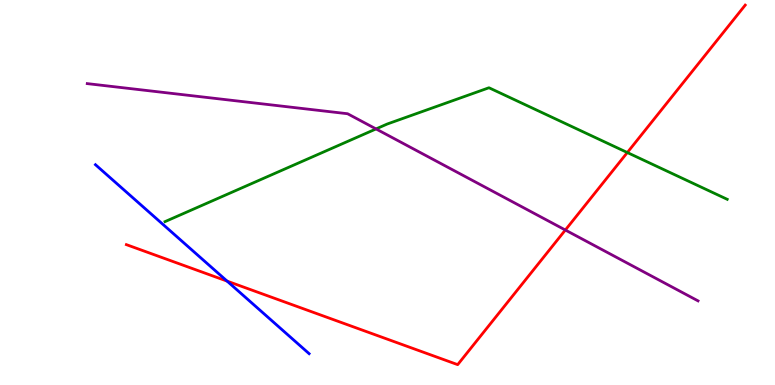[{'lines': ['blue', 'red'], 'intersections': [{'x': 2.93, 'y': 2.7}]}, {'lines': ['green', 'red'], 'intersections': [{'x': 8.09, 'y': 6.04}]}, {'lines': ['purple', 'red'], 'intersections': [{'x': 7.29, 'y': 4.03}]}, {'lines': ['blue', 'green'], 'intersections': []}, {'lines': ['blue', 'purple'], 'intersections': []}, {'lines': ['green', 'purple'], 'intersections': [{'x': 4.85, 'y': 6.65}]}]